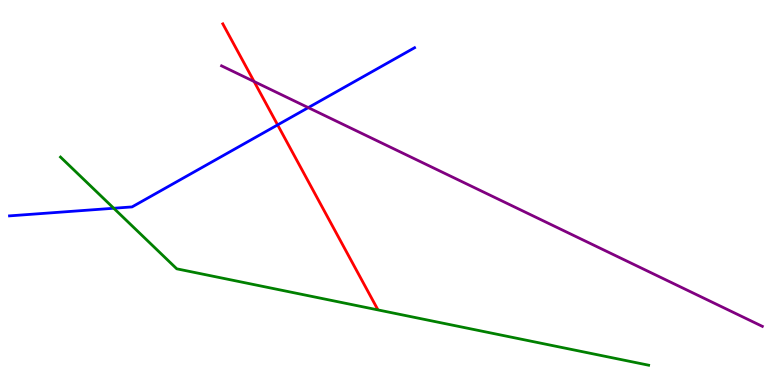[{'lines': ['blue', 'red'], 'intersections': [{'x': 3.58, 'y': 6.76}]}, {'lines': ['green', 'red'], 'intersections': []}, {'lines': ['purple', 'red'], 'intersections': [{'x': 3.28, 'y': 7.88}]}, {'lines': ['blue', 'green'], 'intersections': [{'x': 1.47, 'y': 4.59}]}, {'lines': ['blue', 'purple'], 'intersections': [{'x': 3.98, 'y': 7.2}]}, {'lines': ['green', 'purple'], 'intersections': []}]